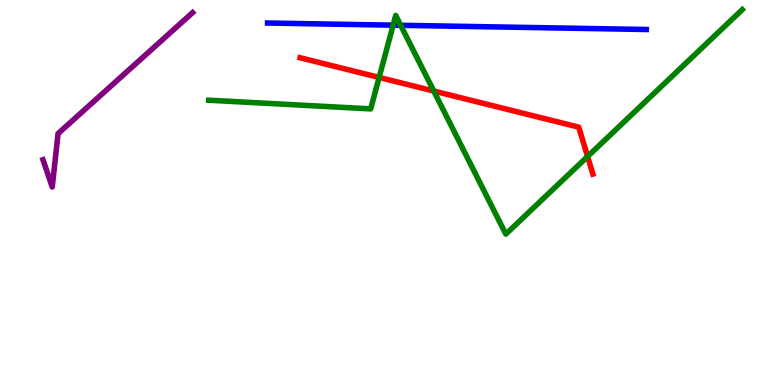[{'lines': ['blue', 'red'], 'intersections': []}, {'lines': ['green', 'red'], 'intersections': [{'x': 4.89, 'y': 7.99}, {'x': 5.6, 'y': 7.64}, {'x': 7.58, 'y': 5.94}]}, {'lines': ['purple', 'red'], 'intersections': []}, {'lines': ['blue', 'green'], 'intersections': [{'x': 5.07, 'y': 9.35}, {'x': 5.17, 'y': 9.34}]}, {'lines': ['blue', 'purple'], 'intersections': []}, {'lines': ['green', 'purple'], 'intersections': []}]